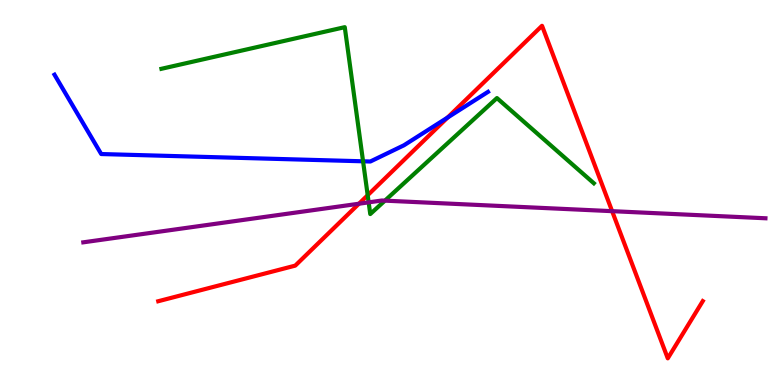[{'lines': ['blue', 'red'], 'intersections': [{'x': 5.78, 'y': 6.95}]}, {'lines': ['green', 'red'], 'intersections': [{'x': 4.74, 'y': 4.93}]}, {'lines': ['purple', 'red'], 'intersections': [{'x': 4.63, 'y': 4.71}, {'x': 7.9, 'y': 4.52}]}, {'lines': ['blue', 'green'], 'intersections': [{'x': 4.68, 'y': 5.81}]}, {'lines': ['blue', 'purple'], 'intersections': []}, {'lines': ['green', 'purple'], 'intersections': [{'x': 4.76, 'y': 4.74}, {'x': 4.97, 'y': 4.79}]}]